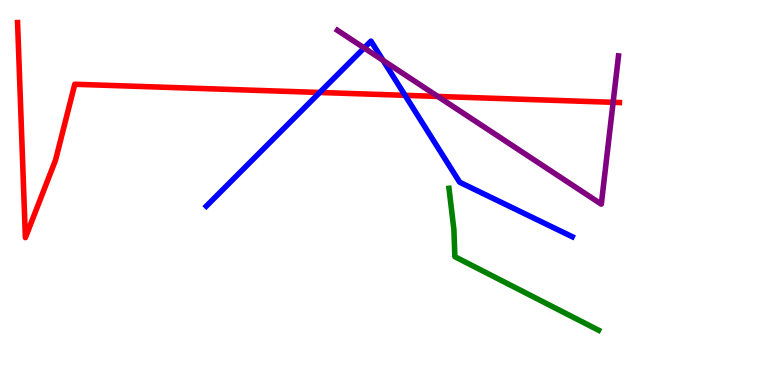[{'lines': ['blue', 'red'], 'intersections': [{'x': 4.13, 'y': 7.6}, {'x': 5.23, 'y': 7.52}]}, {'lines': ['green', 'red'], 'intersections': []}, {'lines': ['purple', 'red'], 'intersections': [{'x': 5.65, 'y': 7.5}, {'x': 7.91, 'y': 7.34}]}, {'lines': ['blue', 'green'], 'intersections': []}, {'lines': ['blue', 'purple'], 'intersections': [{'x': 4.7, 'y': 8.75}, {'x': 4.94, 'y': 8.43}]}, {'lines': ['green', 'purple'], 'intersections': []}]